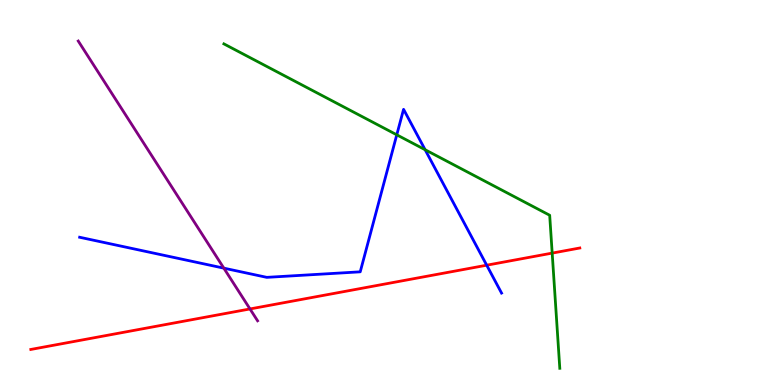[{'lines': ['blue', 'red'], 'intersections': [{'x': 6.28, 'y': 3.11}]}, {'lines': ['green', 'red'], 'intersections': [{'x': 7.12, 'y': 3.43}]}, {'lines': ['purple', 'red'], 'intersections': [{'x': 3.23, 'y': 1.98}]}, {'lines': ['blue', 'green'], 'intersections': [{'x': 5.12, 'y': 6.5}, {'x': 5.49, 'y': 6.11}]}, {'lines': ['blue', 'purple'], 'intersections': [{'x': 2.89, 'y': 3.04}]}, {'lines': ['green', 'purple'], 'intersections': []}]